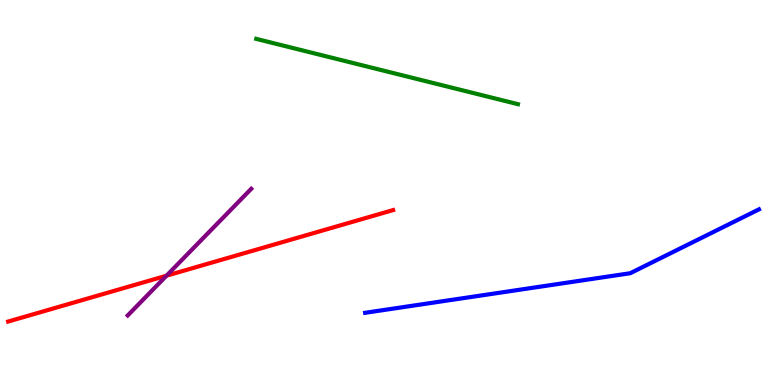[{'lines': ['blue', 'red'], 'intersections': []}, {'lines': ['green', 'red'], 'intersections': []}, {'lines': ['purple', 'red'], 'intersections': [{'x': 2.15, 'y': 2.84}]}, {'lines': ['blue', 'green'], 'intersections': []}, {'lines': ['blue', 'purple'], 'intersections': []}, {'lines': ['green', 'purple'], 'intersections': []}]